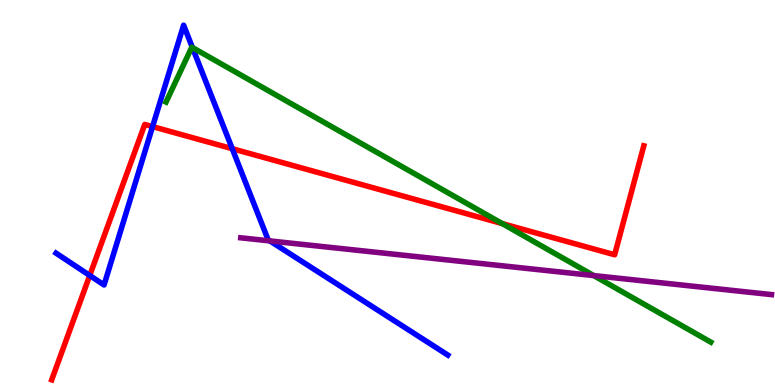[{'lines': ['blue', 'red'], 'intersections': [{'x': 1.16, 'y': 2.84}, {'x': 1.97, 'y': 6.71}, {'x': 3.0, 'y': 6.14}]}, {'lines': ['green', 'red'], 'intersections': [{'x': 6.48, 'y': 4.19}]}, {'lines': ['purple', 'red'], 'intersections': []}, {'lines': ['blue', 'green'], 'intersections': [{'x': 2.48, 'y': 8.77}]}, {'lines': ['blue', 'purple'], 'intersections': [{'x': 3.48, 'y': 3.74}]}, {'lines': ['green', 'purple'], 'intersections': [{'x': 7.66, 'y': 2.84}]}]